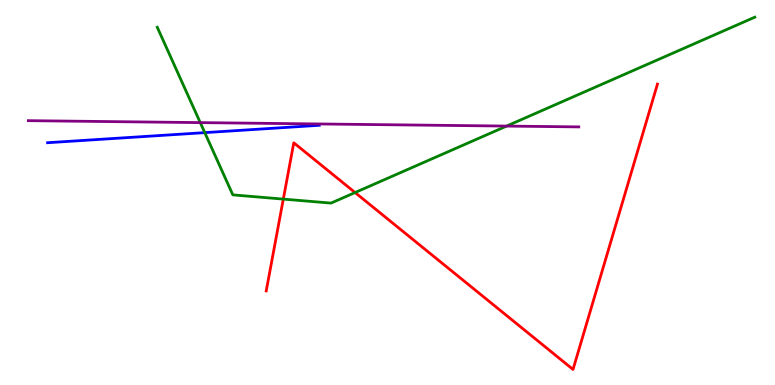[{'lines': ['blue', 'red'], 'intersections': []}, {'lines': ['green', 'red'], 'intersections': [{'x': 3.66, 'y': 4.83}, {'x': 4.58, 'y': 5.0}]}, {'lines': ['purple', 'red'], 'intersections': []}, {'lines': ['blue', 'green'], 'intersections': [{'x': 2.64, 'y': 6.55}]}, {'lines': ['blue', 'purple'], 'intersections': []}, {'lines': ['green', 'purple'], 'intersections': [{'x': 2.58, 'y': 6.82}, {'x': 6.54, 'y': 6.73}]}]